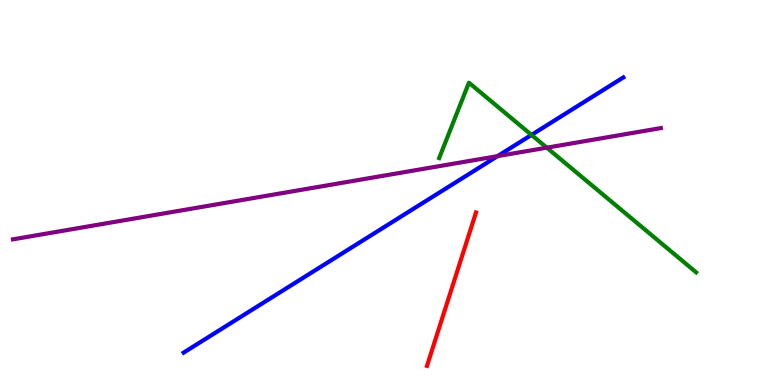[{'lines': ['blue', 'red'], 'intersections': []}, {'lines': ['green', 'red'], 'intersections': []}, {'lines': ['purple', 'red'], 'intersections': []}, {'lines': ['blue', 'green'], 'intersections': [{'x': 6.86, 'y': 6.5}]}, {'lines': ['blue', 'purple'], 'intersections': [{'x': 6.42, 'y': 5.95}]}, {'lines': ['green', 'purple'], 'intersections': [{'x': 7.06, 'y': 6.16}]}]